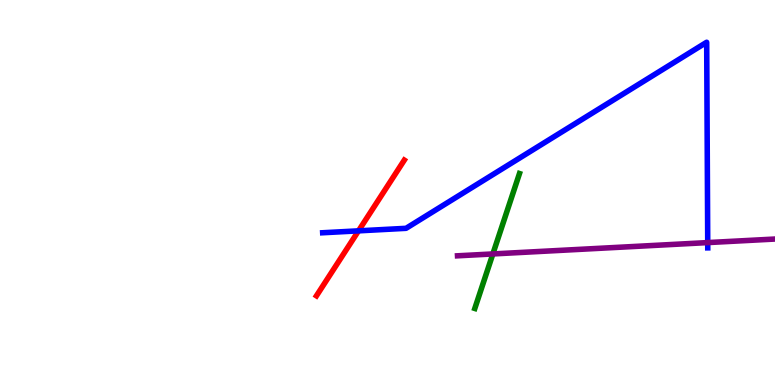[{'lines': ['blue', 'red'], 'intersections': [{'x': 4.63, 'y': 4.0}]}, {'lines': ['green', 'red'], 'intersections': []}, {'lines': ['purple', 'red'], 'intersections': []}, {'lines': ['blue', 'green'], 'intersections': []}, {'lines': ['blue', 'purple'], 'intersections': [{'x': 9.13, 'y': 3.7}]}, {'lines': ['green', 'purple'], 'intersections': [{'x': 6.36, 'y': 3.4}]}]